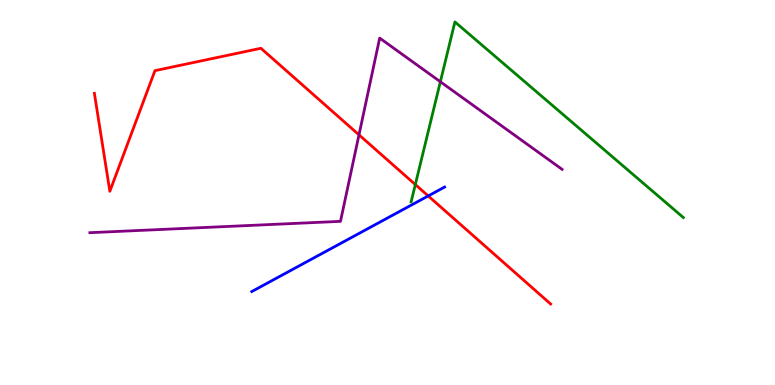[{'lines': ['blue', 'red'], 'intersections': [{'x': 5.53, 'y': 4.91}]}, {'lines': ['green', 'red'], 'intersections': [{'x': 5.36, 'y': 5.21}]}, {'lines': ['purple', 'red'], 'intersections': [{'x': 4.63, 'y': 6.5}]}, {'lines': ['blue', 'green'], 'intersections': []}, {'lines': ['blue', 'purple'], 'intersections': []}, {'lines': ['green', 'purple'], 'intersections': [{'x': 5.68, 'y': 7.88}]}]